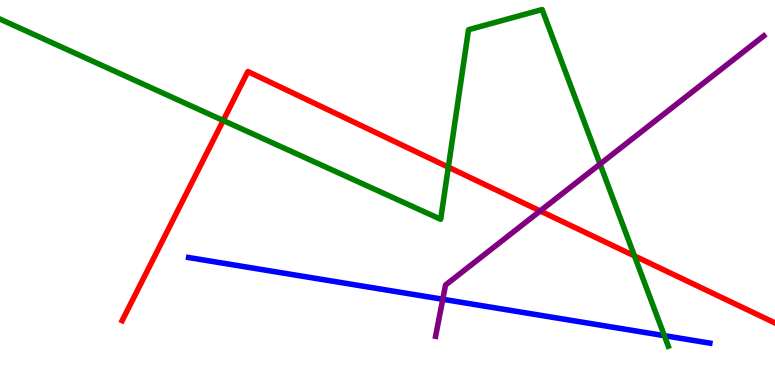[{'lines': ['blue', 'red'], 'intersections': []}, {'lines': ['green', 'red'], 'intersections': [{'x': 2.88, 'y': 6.87}, {'x': 5.79, 'y': 5.66}, {'x': 8.19, 'y': 3.35}]}, {'lines': ['purple', 'red'], 'intersections': [{'x': 6.97, 'y': 4.52}]}, {'lines': ['blue', 'green'], 'intersections': [{'x': 8.57, 'y': 1.28}]}, {'lines': ['blue', 'purple'], 'intersections': [{'x': 5.71, 'y': 2.23}]}, {'lines': ['green', 'purple'], 'intersections': [{'x': 7.74, 'y': 5.74}]}]